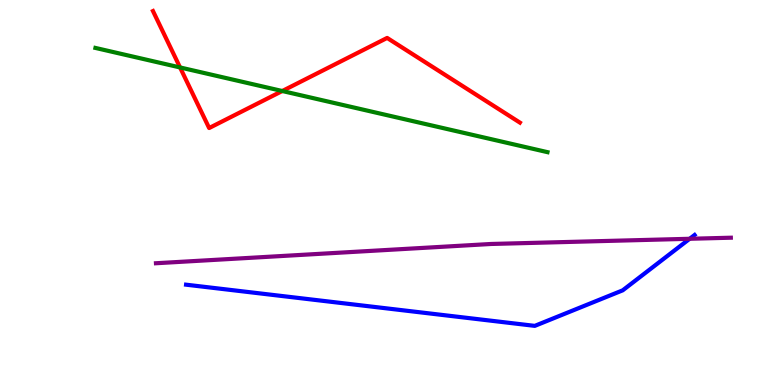[{'lines': ['blue', 'red'], 'intersections': []}, {'lines': ['green', 'red'], 'intersections': [{'x': 2.32, 'y': 8.25}, {'x': 3.64, 'y': 7.64}]}, {'lines': ['purple', 'red'], 'intersections': []}, {'lines': ['blue', 'green'], 'intersections': []}, {'lines': ['blue', 'purple'], 'intersections': [{'x': 8.9, 'y': 3.8}]}, {'lines': ['green', 'purple'], 'intersections': []}]